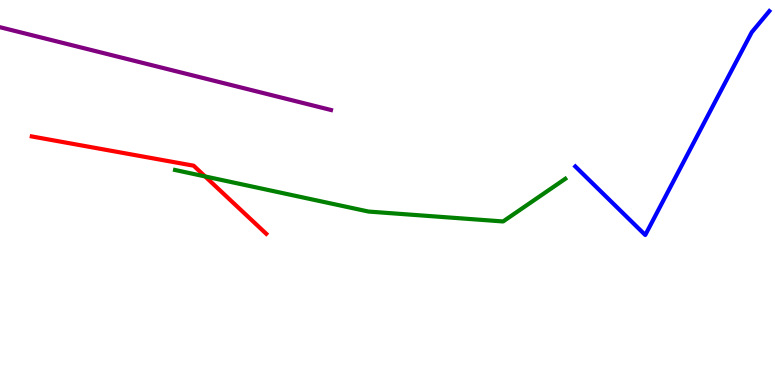[{'lines': ['blue', 'red'], 'intersections': []}, {'lines': ['green', 'red'], 'intersections': [{'x': 2.65, 'y': 5.42}]}, {'lines': ['purple', 'red'], 'intersections': []}, {'lines': ['blue', 'green'], 'intersections': []}, {'lines': ['blue', 'purple'], 'intersections': []}, {'lines': ['green', 'purple'], 'intersections': []}]